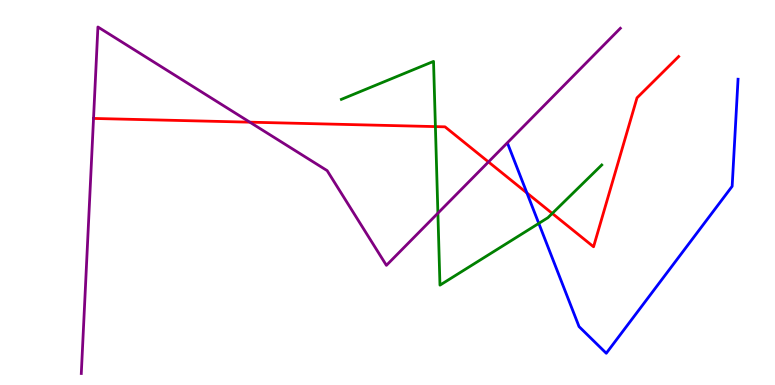[{'lines': ['blue', 'red'], 'intersections': [{'x': 6.8, 'y': 4.99}]}, {'lines': ['green', 'red'], 'intersections': [{'x': 5.62, 'y': 6.71}, {'x': 7.13, 'y': 4.46}]}, {'lines': ['purple', 'red'], 'intersections': [{'x': 1.21, 'y': 6.92}, {'x': 3.22, 'y': 6.83}, {'x': 6.3, 'y': 5.79}]}, {'lines': ['blue', 'green'], 'intersections': [{'x': 6.95, 'y': 4.2}]}, {'lines': ['blue', 'purple'], 'intersections': []}, {'lines': ['green', 'purple'], 'intersections': [{'x': 5.65, 'y': 4.46}]}]